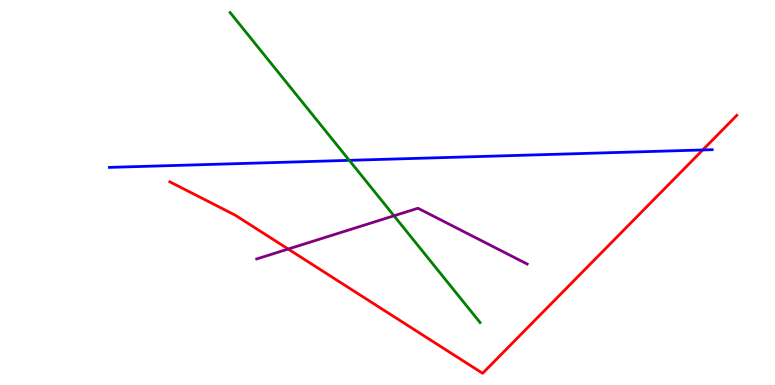[{'lines': ['blue', 'red'], 'intersections': [{'x': 9.07, 'y': 6.1}]}, {'lines': ['green', 'red'], 'intersections': []}, {'lines': ['purple', 'red'], 'intersections': [{'x': 3.72, 'y': 3.53}]}, {'lines': ['blue', 'green'], 'intersections': [{'x': 4.51, 'y': 5.84}]}, {'lines': ['blue', 'purple'], 'intersections': []}, {'lines': ['green', 'purple'], 'intersections': [{'x': 5.08, 'y': 4.4}]}]